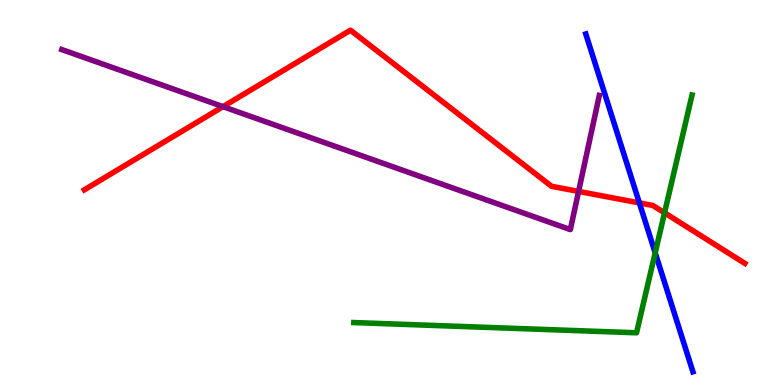[{'lines': ['blue', 'red'], 'intersections': [{'x': 8.25, 'y': 4.73}]}, {'lines': ['green', 'red'], 'intersections': [{'x': 8.57, 'y': 4.47}]}, {'lines': ['purple', 'red'], 'intersections': [{'x': 2.88, 'y': 7.23}, {'x': 7.47, 'y': 5.03}]}, {'lines': ['blue', 'green'], 'intersections': [{'x': 8.45, 'y': 3.43}]}, {'lines': ['blue', 'purple'], 'intersections': []}, {'lines': ['green', 'purple'], 'intersections': []}]